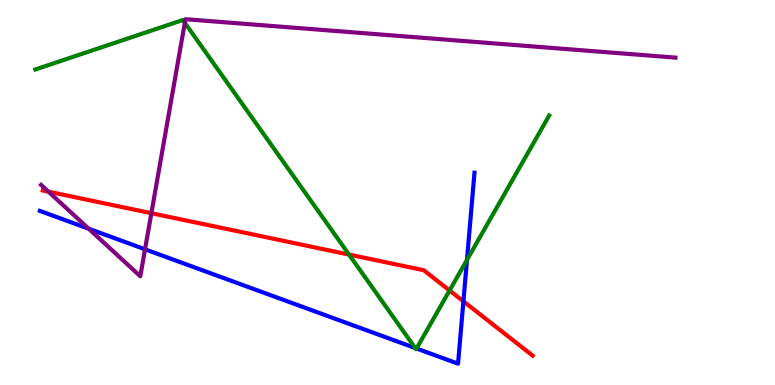[{'lines': ['blue', 'red'], 'intersections': [{'x': 5.98, 'y': 2.17}]}, {'lines': ['green', 'red'], 'intersections': [{'x': 4.5, 'y': 3.39}, {'x': 5.8, 'y': 2.46}]}, {'lines': ['purple', 'red'], 'intersections': [{'x': 0.625, 'y': 5.02}, {'x': 1.95, 'y': 4.46}]}, {'lines': ['blue', 'green'], 'intersections': [{'x': 5.36, 'y': 0.96}, {'x': 5.37, 'y': 0.948}, {'x': 6.03, 'y': 3.25}]}, {'lines': ['blue', 'purple'], 'intersections': [{'x': 1.14, 'y': 4.06}, {'x': 1.87, 'y': 3.52}]}, {'lines': ['green', 'purple'], 'intersections': [{'x': 2.38, 'y': 9.41}]}]